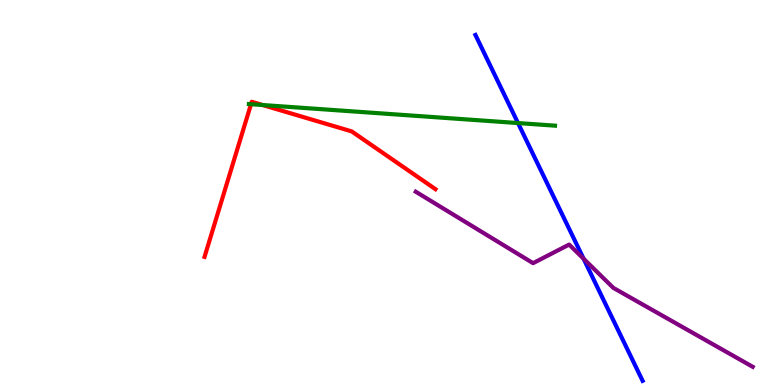[{'lines': ['blue', 'red'], 'intersections': []}, {'lines': ['green', 'red'], 'intersections': [{'x': 3.24, 'y': 7.29}, {'x': 3.39, 'y': 7.27}]}, {'lines': ['purple', 'red'], 'intersections': []}, {'lines': ['blue', 'green'], 'intersections': [{'x': 6.68, 'y': 6.8}]}, {'lines': ['blue', 'purple'], 'intersections': [{'x': 7.53, 'y': 3.28}]}, {'lines': ['green', 'purple'], 'intersections': []}]